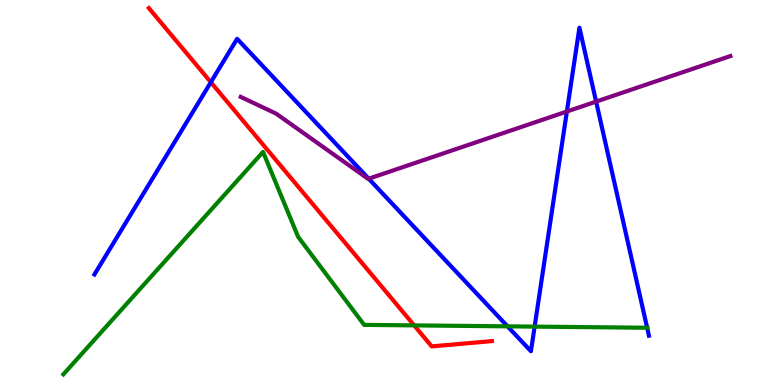[{'lines': ['blue', 'red'], 'intersections': [{'x': 2.72, 'y': 7.86}]}, {'lines': ['green', 'red'], 'intersections': [{'x': 5.34, 'y': 1.55}]}, {'lines': ['purple', 'red'], 'intersections': []}, {'lines': ['blue', 'green'], 'intersections': [{'x': 6.55, 'y': 1.52}, {'x': 6.9, 'y': 1.52}, {'x': 8.35, 'y': 1.49}]}, {'lines': ['blue', 'purple'], 'intersections': [{'x': 4.76, 'y': 5.36}, {'x': 7.31, 'y': 7.1}, {'x': 7.69, 'y': 7.36}]}, {'lines': ['green', 'purple'], 'intersections': []}]